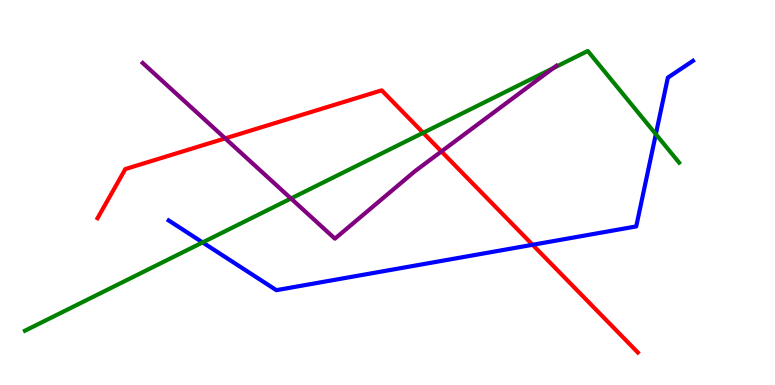[{'lines': ['blue', 'red'], 'intersections': [{'x': 6.87, 'y': 3.64}]}, {'lines': ['green', 'red'], 'intersections': [{'x': 5.46, 'y': 6.55}]}, {'lines': ['purple', 'red'], 'intersections': [{'x': 2.91, 'y': 6.41}, {'x': 5.7, 'y': 6.07}]}, {'lines': ['blue', 'green'], 'intersections': [{'x': 2.61, 'y': 3.7}, {'x': 8.46, 'y': 6.51}]}, {'lines': ['blue', 'purple'], 'intersections': []}, {'lines': ['green', 'purple'], 'intersections': [{'x': 3.75, 'y': 4.84}, {'x': 7.14, 'y': 8.23}]}]